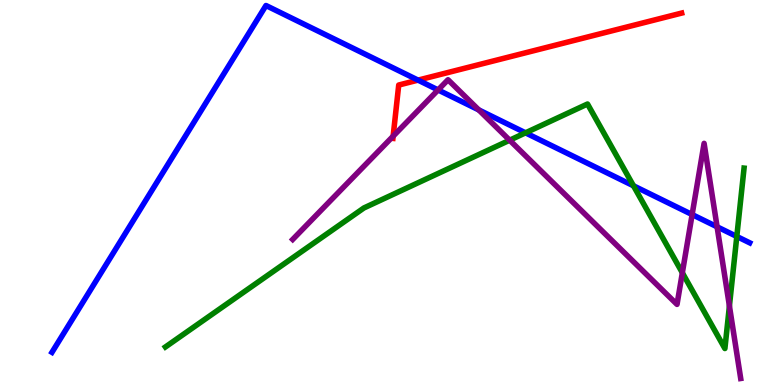[{'lines': ['blue', 'red'], 'intersections': [{'x': 5.39, 'y': 7.92}]}, {'lines': ['green', 'red'], 'intersections': []}, {'lines': ['purple', 'red'], 'intersections': [{'x': 5.07, 'y': 6.46}]}, {'lines': ['blue', 'green'], 'intersections': [{'x': 6.78, 'y': 6.55}, {'x': 8.17, 'y': 5.17}, {'x': 9.51, 'y': 3.86}]}, {'lines': ['blue', 'purple'], 'intersections': [{'x': 5.65, 'y': 7.66}, {'x': 6.18, 'y': 7.15}, {'x': 8.93, 'y': 4.43}, {'x': 9.25, 'y': 4.11}]}, {'lines': ['green', 'purple'], 'intersections': [{'x': 6.58, 'y': 6.36}, {'x': 8.8, 'y': 2.91}, {'x': 9.41, 'y': 2.05}]}]